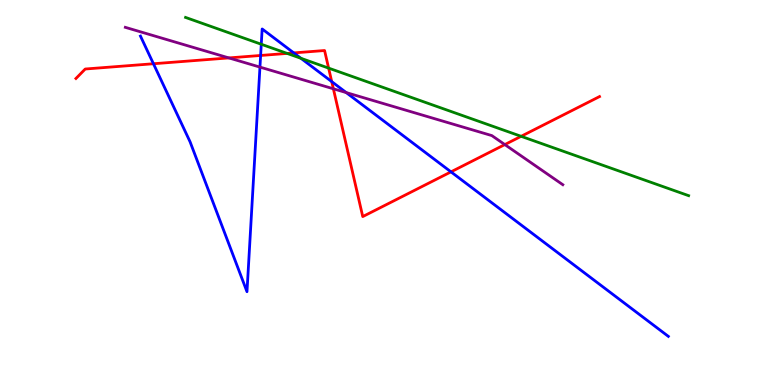[{'lines': ['blue', 'red'], 'intersections': [{'x': 1.98, 'y': 8.34}, {'x': 3.36, 'y': 8.56}, {'x': 3.79, 'y': 8.63}, {'x': 4.28, 'y': 7.88}, {'x': 5.82, 'y': 5.54}]}, {'lines': ['green', 'red'], 'intersections': [{'x': 3.71, 'y': 8.61}, {'x': 4.24, 'y': 8.23}, {'x': 6.72, 'y': 6.46}]}, {'lines': ['purple', 'red'], 'intersections': [{'x': 2.95, 'y': 8.5}, {'x': 4.3, 'y': 7.69}, {'x': 6.51, 'y': 6.24}]}, {'lines': ['blue', 'green'], 'intersections': [{'x': 3.37, 'y': 8.85}, {'x': 3.88, 'y': 8.49}]}, {'lines': ['blue', 'purple'], 'intersections': [{'x': 3.35, 'y': 8.26}, {'x': 4.47, 'y': 7.6}]}, {'lines': ['green', 'purple'], 'intersections': []}]